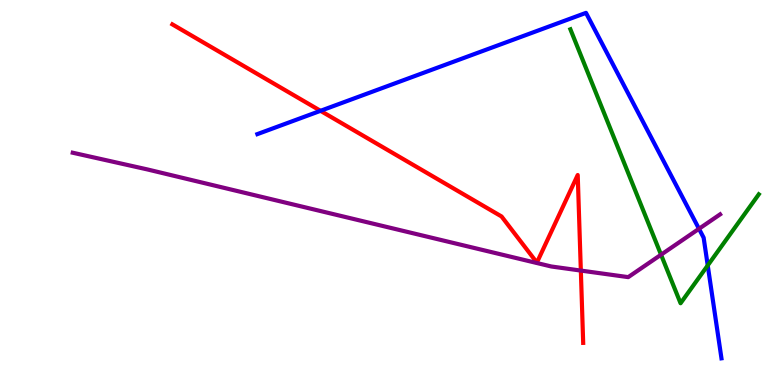[{'lines': ['blue', 'red'], 'intersections': [{'x': 4.14, 'y': 7.12}]}, {'lines': ['green', 'red'], 'intersections': []}, {'lines': ['purple', 'red'], 'intersections': [{'x': 7.49, 'y': 2.97}]}, {'lines': ['blue', 'green'], 'intersections': [{'x': 9.13, 'y': 3.11}]}, {'lines': ['blue', 'purple'], 'intersections': [{'x': 9.02, 'y': 4.06}]}, {'lines': ['green', 'purple'], 'intersections': [{'x': 8.53, 'y': 3.38}]}]